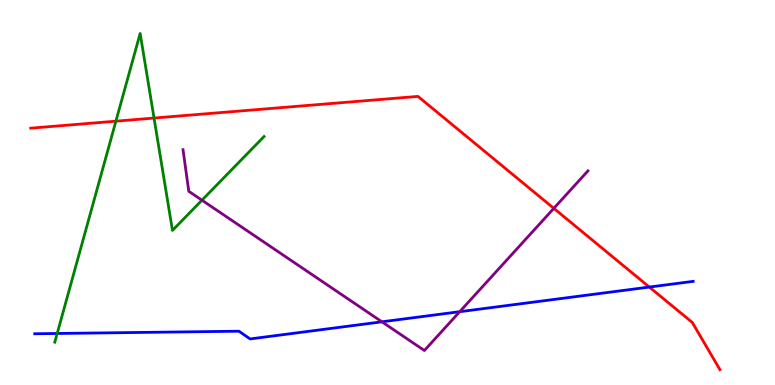[{'lines': ['blue', 'red'], 'intersections': [{'x': 8.38, 'y': 2.54}]}, {'lines': ['green', 'red'], 'intersections': [{'x': 1.5, 'y': 6.85}, {'x': 1.99, 'y': 6.93}]}, {'lines': ['purple', 'red'], 'intersections': [{'x': 7.15, 'y': 4.59}]}, {'lines': ['blue', 'green'], 'intersections': [{'x': 0.738, 'y': 1.34}]}, {'lines': ['blue', 'purple'], 'intersections': [{'x': 4.93, 'y': 1.64}, {'x': 5.93, 'y': 1.9}]}, {'lines': ['green', 'purple'], 'intersections': [{'x': 2.61, 'y': 4.8}]}]